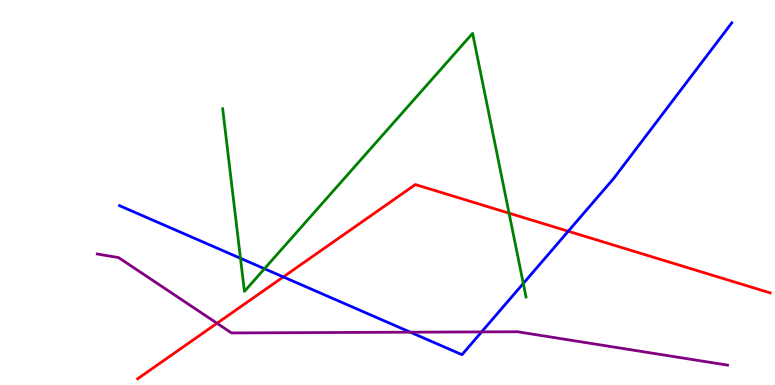[{'lines': ['blue', 'red'], 'intersections': [{'x': 3.66, 'y': 2.81}, {'x': 7.33, 'y': 3.99}]}, {'lines': ['green', 'red'], 'intersections': [{'x': 6.57, 'y': 4.46}]}, {'lines': ['purple', 'red'], 'intersections': [{'x': 2.8, 'y': 1.6}]}, {'lines': ['blue', 'green'], 'intersections': [{'x': 3.1, 'y': 3.29}, {'x': 3.41, 'y': 3.02}, {'x': 6.75, 'y': 2.64}]}, {'lines': ['blue', 'purple'], 'intersections': [{'x': 5.29, 'y': 1.37}, {'x': 6.21, 'y': 1.38}]}, {'lines': ['green', 'purple'], 'intersections': []}]